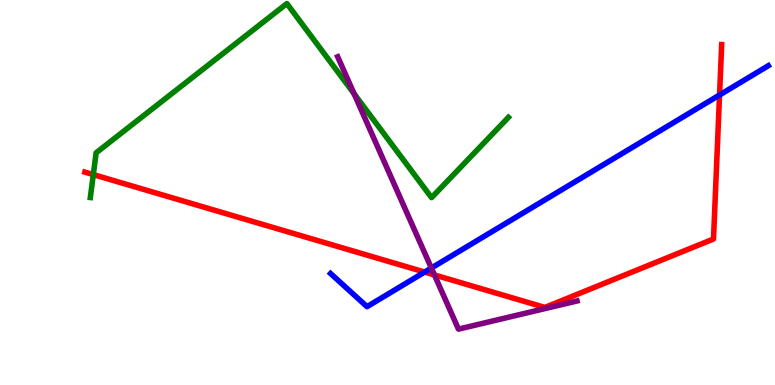[{'lines': ['blue', 'red'], 'intersections': [{'x': 5.48, 'y': 2.93}, {'x': 9.28, 'y': 7.53}]}, {'lines': ['green', 'red'], 'intersections': [{'x': 1.2, 'y': 5.47}]}, {'lines': ['purple', 'red'], 'intersections': [{'x': 5.61, 'y': 2.86}]}, {'lines': ['blue', 'green'], 'intersections': []}, {'lines': ['blue', 'purple'], 'intersections': [{'x': 5.57, 'y': 3.04}]}, {'lines': ['green', 'purple'], 'intersections': [{'x': 4.57, 'y': 7.57}]}]